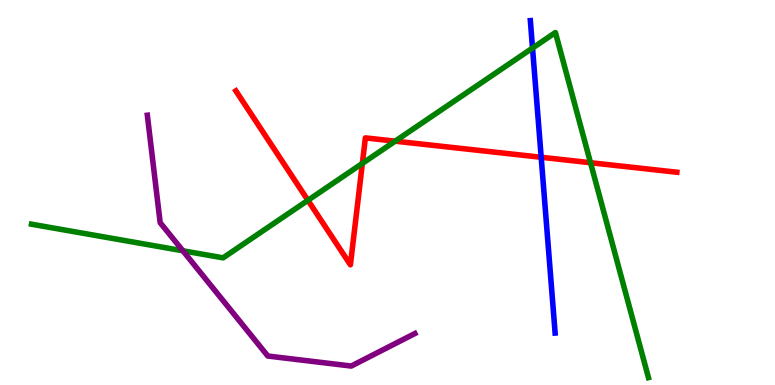[{'lines': ['blue', 'red'], 'intersections': [{'x': 6.98, 'y': 5.92}]}, {'lines': ['green', 'red'], 'intersections': [{'x': 3.97, 'y': 4.8}, {'x': 4.68, 'y': 5.76}, {'x': 5.1, 'y': 6.33}, {'x': 7.62, 'y': 5.77}]}, {'lines': ['purple', 'red'], 'intersections': []}, {'lines': ['blue', 'green'], 'intersections': [{'x': 6.87, 'y': 8.75}]}, {'lines': ['blue', 'purple'], 'intersections': []}, {'lines': ['green', 'purple'], 'intersections': [{'x': 2.36, 'y': 3.49}]}]